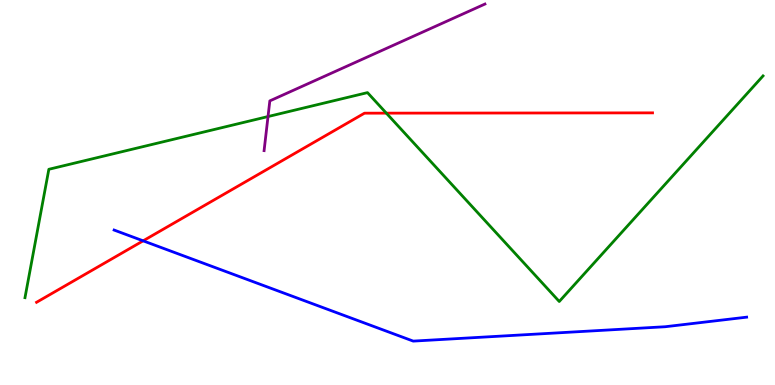[{'lines': ['blue', 'red'], 'intersections': [{'x': 1.85, 'y': 3.74}]}, {'lines': ['green', 'red'], 'intersections': [{'x': 4.99, 'y': 7.06}]}, {'lines': ['purple', 'red'], 'intersections': []}, {'lines': ['blue', 'green'], 'intersections': []}, {'lines': ['blue', 'purple'], 'intersections': []}, {'lines': ['green', 'purple'], 'intersections': [{'x': 3.46, 'y': 6.97}]}]